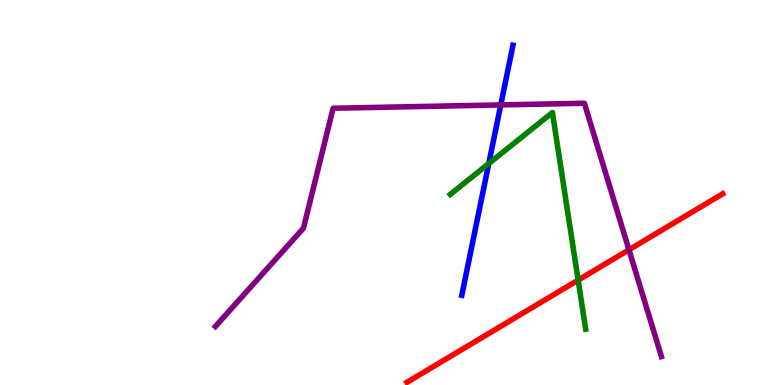[{'lines': ['blue', 'red'], 'intersections': []}, {'lines': ['green', 'red'], 'intersections': [{'x': 7.46, 'y': 2.72}]}, {'lines': ['purple', 'red'], 'intersections': [{'x': 8.12, 'y': 3.51}]}, {'lines': ['blue', 'green'], 'intersections': [{'x': 6.31, 'y': 5.75}]}, {'lines': ['blue', 'purple'], 'intersections': [{'x': 6.46, 'y': 7.27}]}, {'lines': ['green', 'purple'], 'intersections': []}]